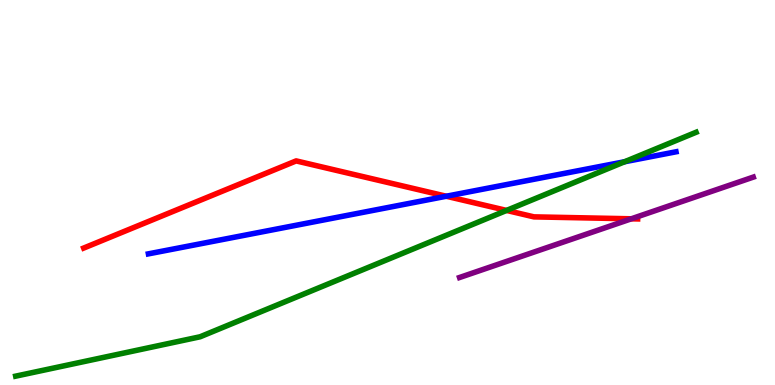[{'lines': ['blue', 'red'], 'intersections': [{'x': 5.76, 'y': 4.9}]}, {'lines': ['green', 'red'], 'intersections': [{'x': 6.54, 'y': 4.53}]}, {'lines': ['purple', 'red'], 'intersections': [{'x': 8.15, 'y': 4.32}]}, {'lines': ['blue', 'green'], 'intersections': [{'x': 8.06, 'y': 5.8}]}, {'lines': ['blue', 'purple'], 'intersections': []}, {'lines': ['green', 'purple'], 'intersections': []}]